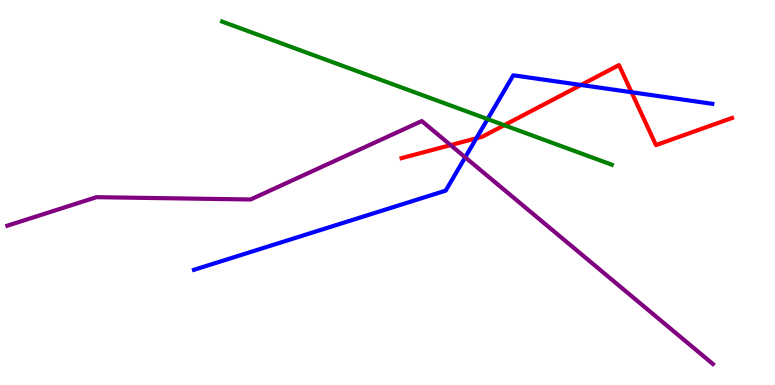[{'lines': ['blue', 'red'], 'intersections': [{'x': 6.15, 'y': 6.41}, {'x': 7.5, 'y': 7.79}, {'x': 8.15, 'y': 7.6}]}, {'lines': ['green', 'red'], 'intersections': [{'x': 6.51, 'y': 6.75}]}, {'lines': ['purple', 'red'], 'intersections': [{'x': 5.81, 'y': 6.23}]}, {'lines': ['blue', 'green'], 'intersections': [{'x': 6.29, 'y': 6.91}]}, {'lines': ['blue', 'purple'], 'intersections': [{'x': 6.0, 'y': 5.91}]}, {'lines': ['green', 'purple'], 'intersections': []}]